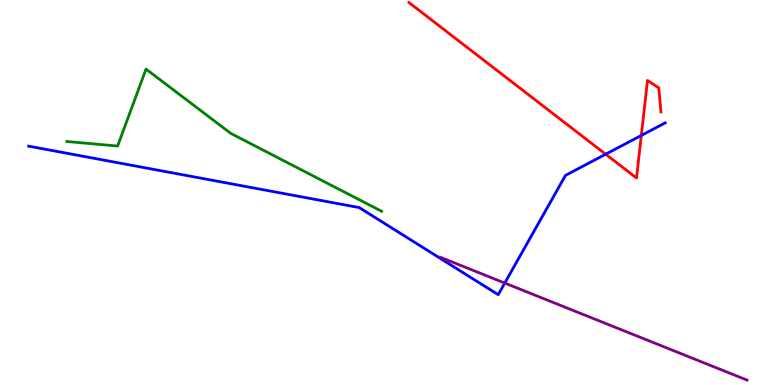[{'lines': ['blue', 'red'], 'intersections': [{'x': 7.82, 'y': 5.99}, {'x': 8.27, 'y': 6.48}]}, {'lines': ['green', 'red'], 'intersections': []}, {'lines': ['purple', 'red'], 'intersections': []}, {'lines': ['blue', 'green'], 'intersections': []}, {'lines': ['blue', 'purple'], 'intersections': [{'x': 6.51, 'y': 2.65}]}, {'lines': ['green', 'purple'], 'intersections': []}]